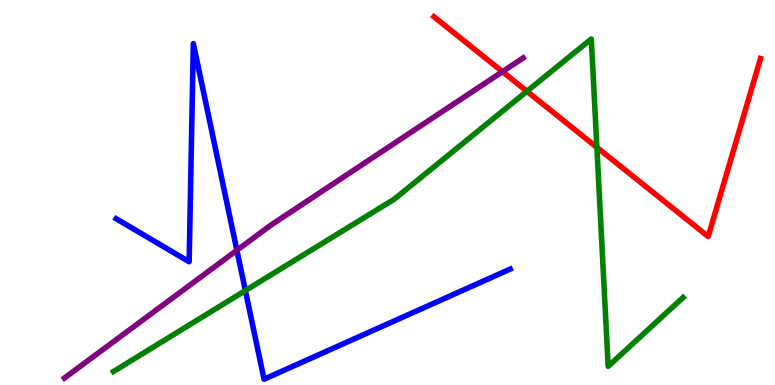[{'lines': ['blue', 'red'], 'intersections': []}, {'lines': ['green', 'red'], 'intersections': [{'x': 6.8, 'y': 7.63}, {'x': 7.7, 'y': 6.17}]}, {'lines': ['purple', 'red'], 'intersections': [{'x': 6.48, 'y': 8.14}]}, {'lines': ['blue', 'green'], 'intersections': [{'x': 3.17, 'y': 2.45}]}, {'lines': ['blue', 'purple'], 'intersections': [{'x': 3.06, 'y': 3.5}]}, {'lines': ['green', 'purple'], 'intersections': []}]